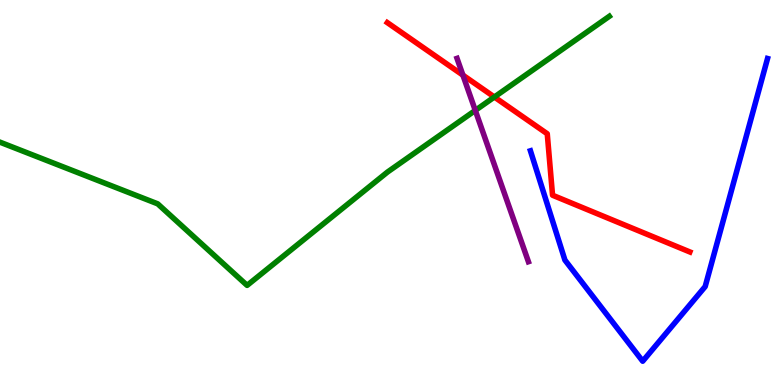[{'lines': ['blue', 'red'], 'intersections': []}, {'lines': ['green', 'red'], 'intersections': [{'x': 6.38, 'y': 7.48}]}, {'lines': ['purple', 'red'], 'intersections': [{'x': 5.97, 'y': 8.05}]}, {'lines': ['blue', 'green'], 'intersections': []}, {'lines': ['blue', 'purple'], 'intersections': []}, {'lines': ['green', 'purple'], 'intersections': [{'x': 6.13, 'y': 7.13}]}]